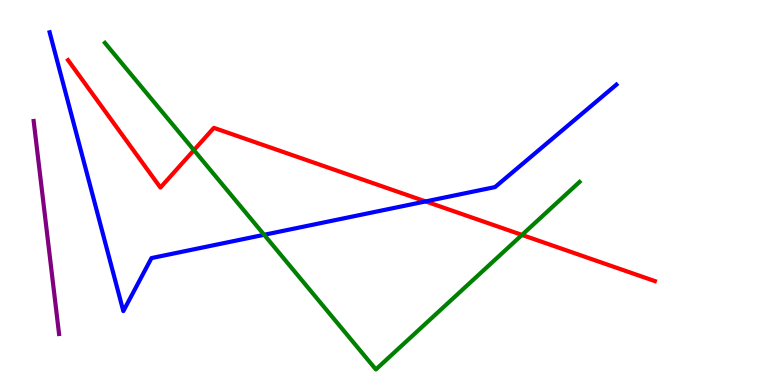[{'lines': ['blue', 'red'], 'intersections': [{'x': 5.49, 'y': 4.77}]}, {'lines': ['green', 'red'], 'intersections': [{'x': 2.5, 'y': 6.1}, {'x': 6.74, 'y': 3.9}]}, {'lines': ['purple', 'red'], 'intersections': []}, {'lines': ['blue', 'green'], 'intersections': [{'x': 3.41, 'y': 3.9}]}, {'lines': ['blue', 'purple'], 'intersections': []}, {'lines': ['green', 'purple'], 'intersections': []}]